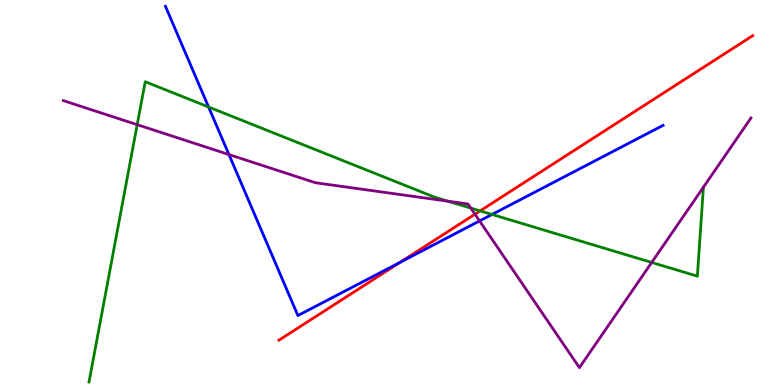[{'lines': ['blue', 'red'], 'intersections': [{'x': 5.16, 'y': 3.19}]}, {'lines': ['green', 'red'], 'intersections': [{'x': 6.2, 'y': 4.52}]}, {'lines': ['purple', 'red'], 'intersections': [{'x': 6.13, 'y': 4.44}]}, {'lines': ['blue', 'green'], 'intersections': [{'x': 2.69, 'y': 7.22}, {'x': 6.35, 'y': 4.43}]}, {'lines': ['blue', 'purple'], 'intersections': [{'x': 2.95, 'y': 5.99}, {'x': 6.19, 'y': 4.26}]}, {'lines': ['green', 'purple'], 'intersections': [{'x': 1.77, 'y': 6.76}, {'x': 5.78, 'y': 4.77}, {'x': 6.07, 'y': 4.6}, {'x': 8.41, 'y': 3.18}]}]